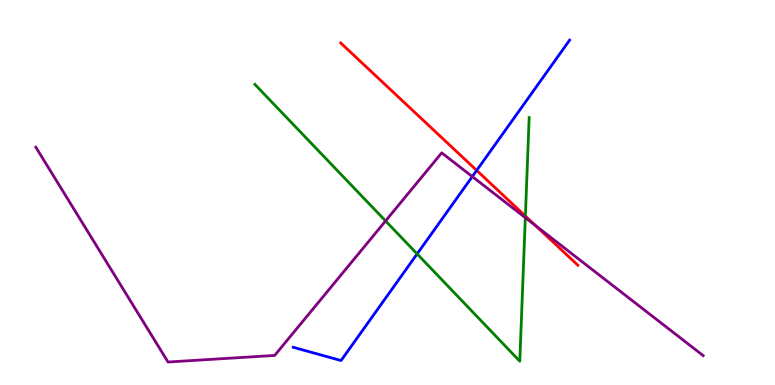[{'lines': ['blue', 'red'], 'intersections': [{'x': 6.15, 'y': 5.57}]}, {'lines': ['green', 'red'], 'intersections': [{'x': 6.78, 'y': 4.39}]}, {'lines': ['purple', 'red'], 'intersections': [{'x': 6.91, 'y': 4.13}]}, {'lines': ['blue', 'green'], 'intersections': [{'x': 5.38, 'y': 3.4}]}, {'lines': ['blue', 'purple'], 'intersections': [{'x': 6.09, 'y': 5.41}]}, {'lines': ['green', 'purple'], 'intersections': [{'x': 4.98, 'y': 4.26}, {'x': 6.78, 'y': 4.35}]}]